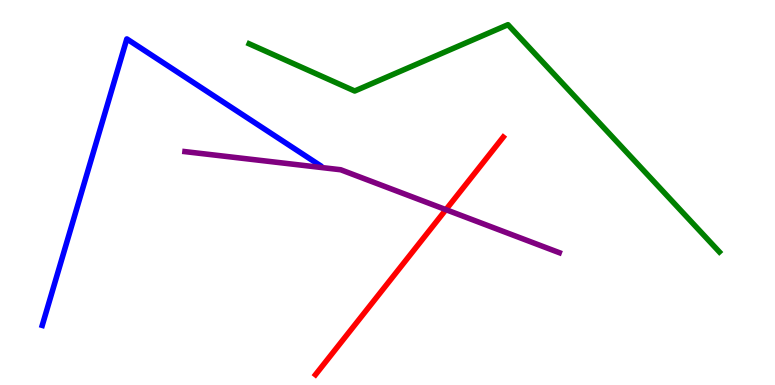[{'lines': ['blue', 'red'], 'intersections': []}, {'lines': ['green', 'red'], 'intersections': []}, {'lines': ['purple', 'red'], 'intersections': [{'x': 5.75, 'y': 4.55}]}, {'lines': ['blue', 'green'], 'intersections': []}, {'lines': ['blue', 'purple'], 'intersections': []}, {'lines': ['green', 'purple'], 'intersections': []}]